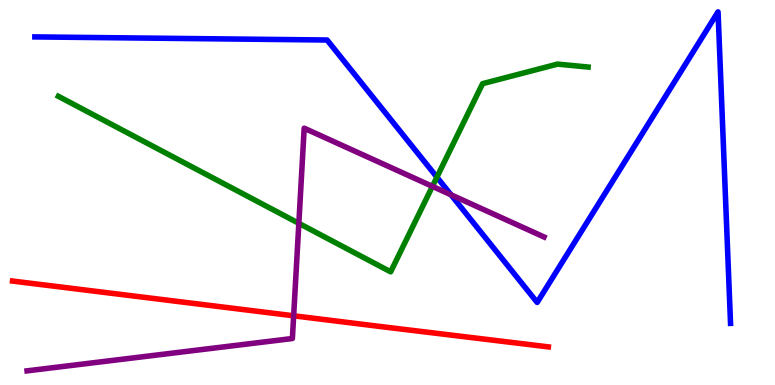[{'lines': ['blue', 'red'], 'intersections': []}, {'lines': ['green', 'red'], 'intersections': []}, {'lines': ['purple', 'red'], 'intersections': [{'x': 3.79, 'y': 1.8}]}, {'lines': ['blue', 'green'], 'intersections': [{'x': 5.64, 'y': 5.4}]}, {'lines': ['blue', 'purple'], 'intersections': [{'x': 5.82, 'y': 4.94}]}, {'lines': ['green', 'purple'], 'intersections': [{'x': 3.86, 'y': 4.2}, {'x': 5.58, 'y': 5.16}]}]